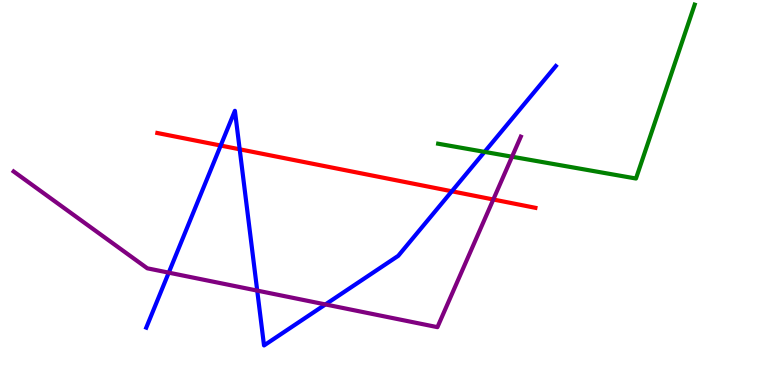[{'lines': ['blue', 'red'], 'intersections': [{'x': 2.85, 'y': 6.22}, {'x': 3.09, 'y': 6.12}, {'x': 5.83, 'y': 5.03}]}, {'lines': ['green', 'red'], 'intersections': []}, {'lines': ['purple', 'red'], 'intersections': [{'x': 6.37, 'y': 4.82}]}, {'lines': ['blue', 'green'], 'intersections': [{'x': 6.25, 'y': 6.06}]}, {'lines': ['blue', 'purple'], 'intersections': [{'x': 2.18, 'y': 2.92}, {'x': 3.32, 'y': 2.45}, {'x': 4.2, 'y': 2.09}]}, {'lines': ['green', 'purple'], 'intersections': [{'x': 6.61, 'y': 5.93}]}]